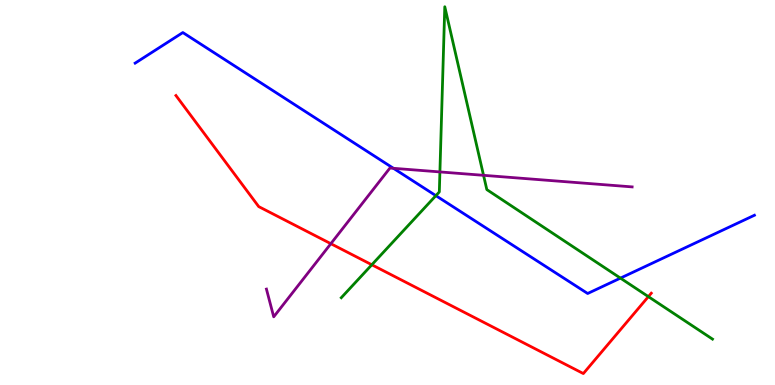[{'lines': ['blue', 'red'], 'intersections': []}, {'lines': ['green', 'red'], 'intersections': [{'x': 4.8, 'y': 3.12}, {'x': 8.37, 'y': 2.3}]}, {'lines': ['purple', 'red'], 'intersections': [{'x': 4.27, 'y': 3.67}]}, {'lines': ['blue', 'green'], 'intersections': [{'x': 5.62, 'y': 4.92}, {'x': 8.01, 'y': 2.78}]}, {'lines': ['blue', 'purple'], 'intersections': [{'x': 5.08, 'y': 5.63}]}, {'lines': ['green', 'purple'], 'intersections': [{'x': 5.68, 'y': 5.53}, {'x': 6.24, 'y': 5.45}]}]